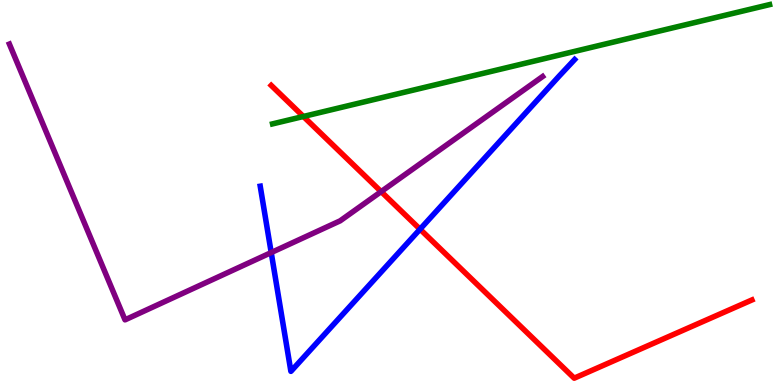[{'lines': ['blue', 'red'], 'intersections': [{'x': 5.42, 'y': 4.05}]}, {'lines': ['green', 'red'], 'intersections': [{'x': 3.91, 'y': 6.97}]}, {'lines': ['purple', 'red'], 'intersections': [{'x': 4.92, 'y': 5.02}]}, {'lines': ['blue', 'green'], 'intersections': []}, {'lines': ['blue', 'purple'], 'intersections': [{'x': 3.5, 'y': 3.44}]}, {'lines': ['green', 'purple'], 'intersections': []}]